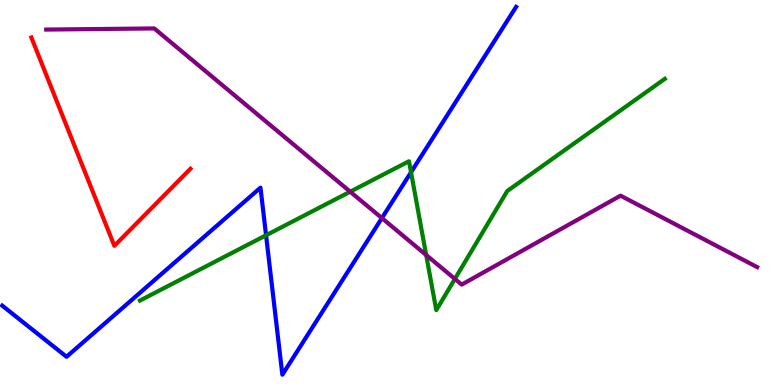[{'lines': ['blue', 'red'], 'intersections': []}, {'lines': ['green', 'red'], 'intersections': []}, {'lines': ['purple', 'red'], 'intersections': []}, {'lines': ['blue', 'green'], 'intersections': [{'x': 3.43, 'y': 3.89}, {'x': 5.3, 'y': 5.53}]}, {'lines': ['blue', 'purple'], 'intersections': [{'x': 4.93, 'y': 4.34}]}, {'lines': ['green', 'purple'], 'intersections': [{'x': 4.52, 'y': 5.02}, {'x': 5.5, 'y': 3.38}, {'x': 5.87, 'y': 2.76}]}]